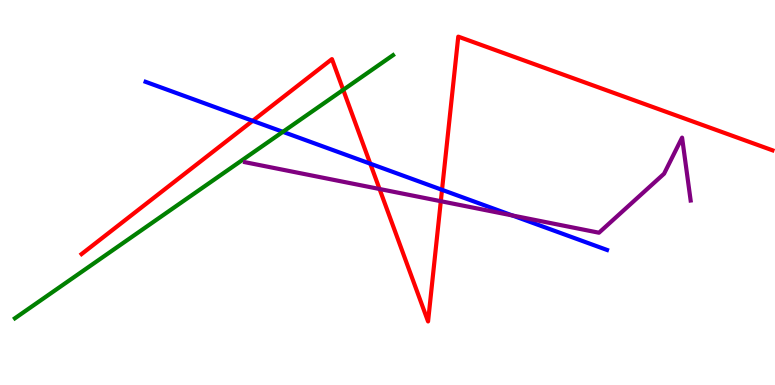[{'lines': ['blue', 'red'], 'intersections': [{'x': 3.26, 'y': 6.86}, {'x': 4.78, 'y': 5.75}, {'x': 5.7, 'y': 5.07}]}, {'lines': ['green', 'red'], 'intersections': [{'x': 4.43, 'y': 7.67}]}, {'lines': ['purple', 'red'], 'intersections': [{'x': 4.9, 'y': 5.09}, {'x': 5.69, 'y': 4.77}]}, {'lines': ['blue', 'green'], 'intersections': [{'x': 3.65, 'y': 6.58}]}, {'lines': ['blue', 'purple'], 'intersections': [{'x': 6.61, 'y': 4.4}]}, {'lines': ['green', 'purple'], 'intersections': []}]